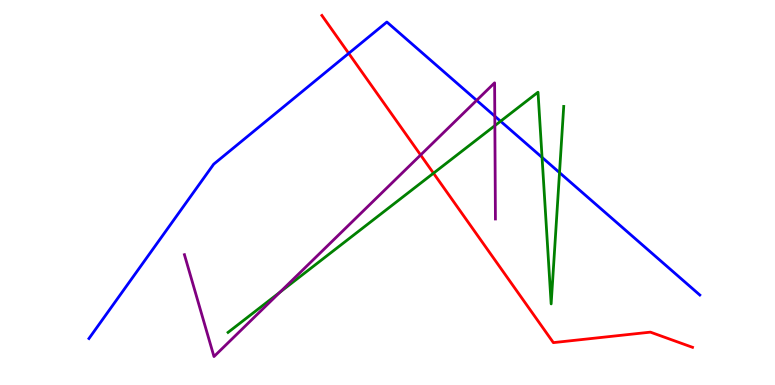[{'lines': ['blue', 'red'], 'intersections': [{'x': 4.5, 'y': 8.61}]}, {'lines': ['green', 'red'], 'intersections': [{'x': 5.59, 'y': 5.5}]}, {'lines': ['purple', 'red'], 'intersections': [{'x': 5.43, 'y': 5.97}]}, {'lines': ['blue', 'green'], 'intersections': [{'x': 6.46, 'y': 6.85}, {'x': 6.99, 'y': 5.91}, {'x': 7.22, 'y': 5.52}]}, {'lines': ['blue', 'purple'], 'intersections': [{'x': 6.15, 'y': 7.39}, {'x': 6.38, 'y': 6.98}]}, {'lines': ['green', 'purple'], 'intersections': [{'x': 3.61, 'y': 2.41}, {'x': 6.39, 'y': 6.74}]}]